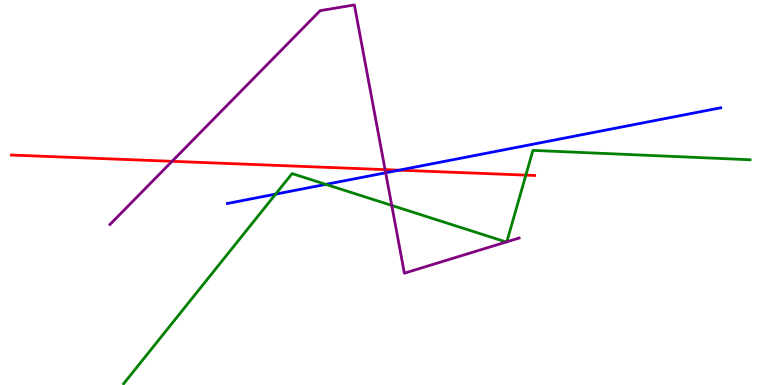[{'lines': ['blue', 'red'], 'intersections': [{'x': 5.15, 'y': 5.58}]}, {'lines': ['green', 'red'], 'intersections': [{'x': 6.79, 'y': 5.45}]}, {'lines': ['purple', 'red'], 'intersections': [{'x': 2.22, 'y': 5.81}, {'x': 4.97, 'y': 5.59}]}, {'lines': ['blue', 'green'], 'intersections': [{'x': 3.56, 'y': 4.96}, {'x': 4.2, 'y': 5.21}]}, {'lines': ['blue', 'purple'], 'intersections': [{'x': 4.98, 'y': 5.51}]}, {'lines': ['green', 'purple'], 'intersections': [{'x': 5.05, 'y': 4.66}, {'x': 6.53, 'y': 3.71}, {'x': 6.54, 'y': 3.72}]}]